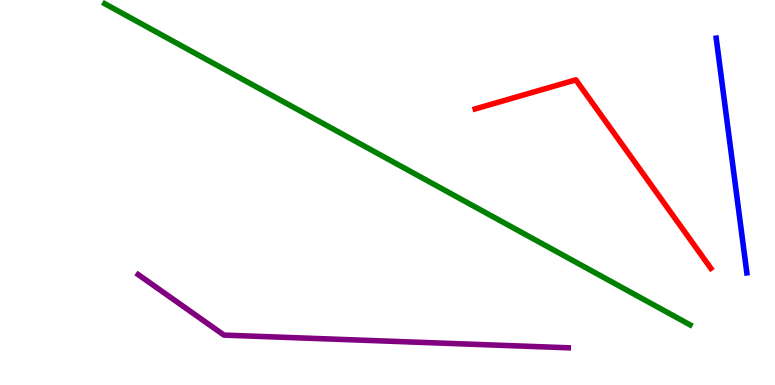[{'lines': ['blue', 'red'], 'intersections': []}, {'lines': ['green', 'red'], 'intersections': []}, {'lines': ['purple', 'red'], 'intersections': []}, {'lines': ['blue', 'green'], 'intersections': []}, {'lines': ['blue', 'purple'], 'intersections': []}, {'lines': ['green', 'purple'], 'intersections': []}]